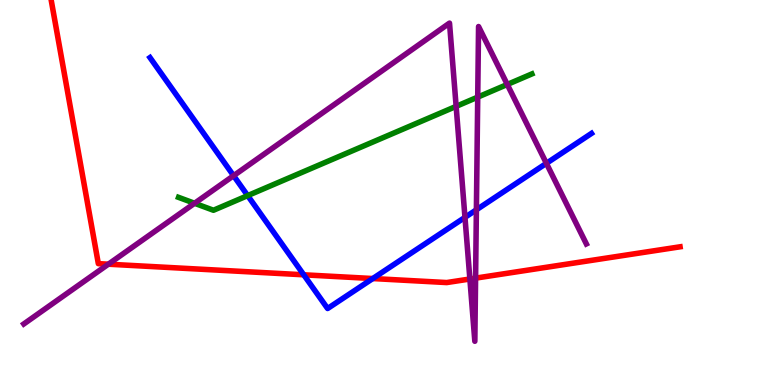[{'lines': ['blue', 'red'], 'intersections': [{'x': 3.92, 'y': 2.86}, {'x': 4.81, 'y': 2.77}]}, {'lines': ['green', 'red'], 'intersections': []}, {'lines': ['purple', 'red'], 'intersections': [{'x': 1.4, 'y': 3.14}, {'x': 6.06, 'y': 2.75}, {'x': 6.14, 'y': 2.78}]}, {'lines': ['blue', 'green'], 'intersections': [{'x': 3.2, 'y': 4.92}]}, {'lines': ['blue', 'purple'], 'intersections': [{'x': 3.01, 'y': 5.44}, {'x': 6.0, 'y': 4.35}, {'x': 6.15, 'y': 4.55}, {'x': 7.05, 'y': 5.76}]}, {'lines': ['green', 'purple'], 'intersections': [{'x': 2.51, 'y': 4.72}, {'x': 5.89, 'y': 7.24}, {'x': 6.16, 'y': 7.48}, {'x': 6.55, 'y': 7.81}]}]